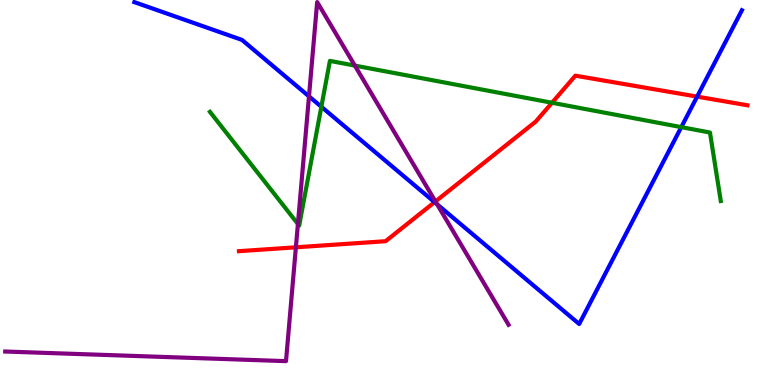[{'lines': ['blue', 'red'], 'intersections': [{'x': 5.61, 'y': 4.75}, {'x': 9.0, 'y': 7.49}]}, {'lines': ['green', 'red'], 'intersections': [{'x': 7.12, 'y': 7.33}]}, {'lines': ['purple', 'red'], 'intersections': [{'x': 3.82, 'y': 3.58}, {'x': 5.62, 'y': 4.77}]}, {'lines': ['blue', 'green'], 'intersections': [{'x': 4.15, 'y': 7.23}, {'x': 8.79, 'y': 6.7}]}, {'lines': ['blue', 'purple'], 'intersections': [{'x': 3.99, 'y': 7.5}, {'x': 5.64, 'y': 4.69}]}, {'lines': ['green', 'purple'], 'intersections': [{'x': 3.84, 'y': 4.18}, {'x': 4.58, 'y': 8.3}]}]